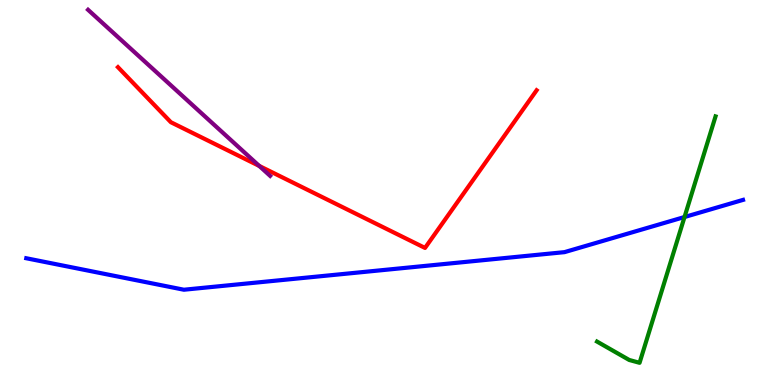[{'lines': ['blue', 'red'], 'intersections': []}, {'lines': ['green', 'red'], 'intersections': []}, {'lines': ['purple', 'red'], 'intersections': [{'x': 3.35, 'y': 5.69}]}, {'lines': ['blue', 'green'], 'intersections': [{'x': 8.83, 'y': 4.36}]}, {'lines': ['blue', 'purple'], 'intersections': []}, {'lines': ['green', 'purple'], 'intersections': []}]